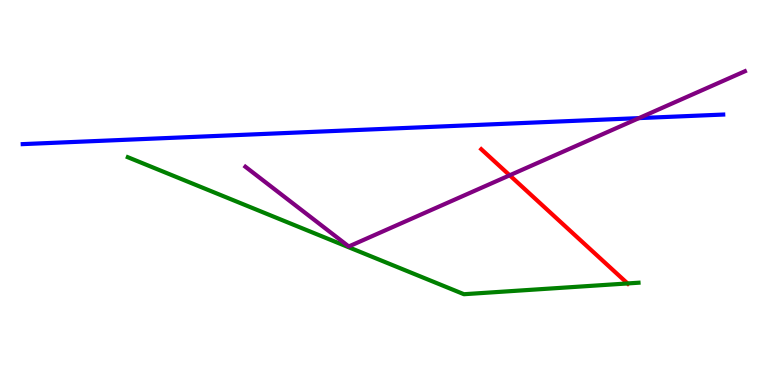[{'lines': ['blue', 'red'], 'intersections': []}, {'lines': ['green', 'red'], 'intersections': [{'x': 8.1, 'y': 2.64}]}, {'lines': ['purple', 'red'], 'intersections': [{'x': 6.58, 'y': 5.45}]}, {'lines': ['blue', 'green'], 'intersections': []}, {'lines': ['blue', 'purple'], 'intersections': [{'x': 8.24, 'y': 6.93}]}, {'lines': ['green', 'purple'], 'intersections': []}]